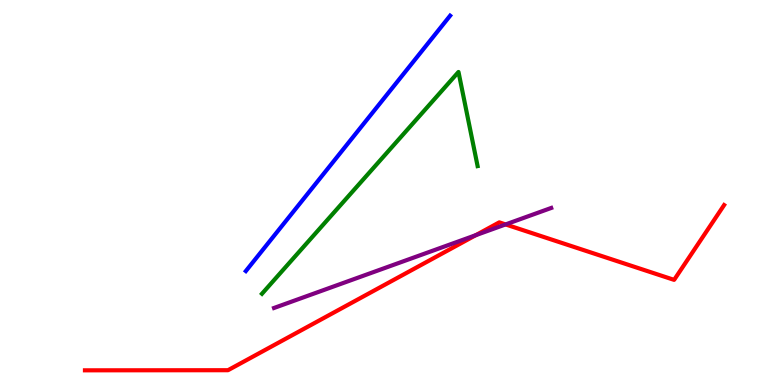[{'lines': ['blue', 'red'], 'intersections': []}, {'lines': ['green', 'red'], 'intersections': []}, {'lines': ['purple', 'red'], 'intersections': [{'x': 6.14, 'y': 3.89}, {'x': 6.52, 'y': 4.17}]}, {'lines': ['blue', 'green'], 'intersections': []}, {'lines': ['blue', 'purple'], 'intersections': []}, {'lines': ['green', 'purple'], 'intersections': []}]